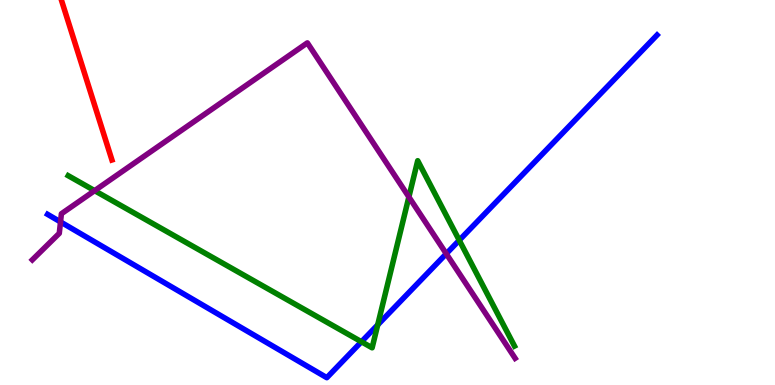[{'lines': ['blue', 'red'], 'intersections': []}, {'lines': ['green', 'red'], 'intersections': []}, {'lines': ['purple', 'red'], 'intersections': []}, {'lines': ['blue', 'green'], 'intersections': [{'x': 4.66, 'y': 1.12}, {'x': 4.87, 'y': 1.56}, {'x': 5.93, 'y': 3.76}]}, {'lines': ['blue', 'purple'], 'intersections': [{'x': 0.781, 'y': 4.24}, {'x': 5.76, 'y': 3.41}]}, {'lines': ['green', 'purple'], 'intersections': [{'x': 1.22, 'y': 5.05}, {'x': 5.28, 'y': 4.88}]}]